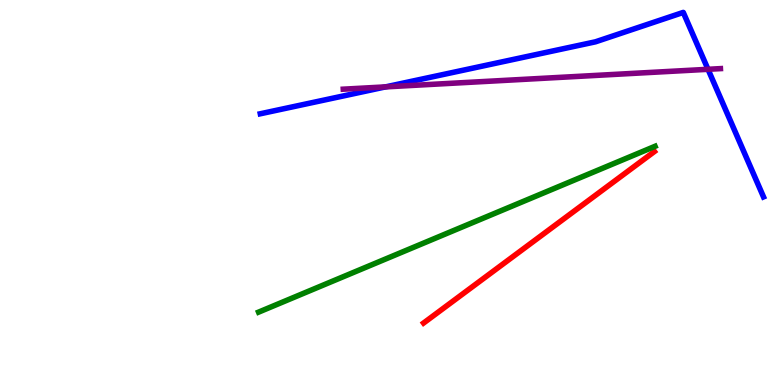[{'lines': ['blue', 'red'], 'intersections': []}, {'lines': ['green', 'red'], 'intersections': []}, {'lines': ['purple', 'red'], 'intersections': []}, {'lines': ['blue', 'green'], 'intersections': []}, {'lines': ['blue', 'purple'], 'intersections': [{'x': 4.98, 'y': 7.74}, {'x': 9.14, 'y': 8.2}]}, {'lines': ['green', 'purple'], 'intersections': []}]